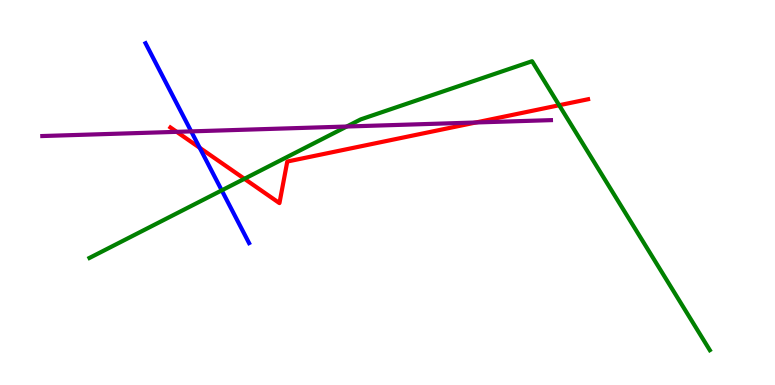[{'lines': ['blue', 'red'], 'intersections': [{'x': 2.58, 'y': 6.16}]}, {'lines': ['green', 'red'], 'intersections': [{'x': 3.15, 'y': 5.36}, {'x': 7.22, 'y': 7.27}]}, {'lines': ['purple', 'red'], 'intersections': [{'x': 2.28, 'y': 6.58}, {'x': 6.14, 'y': 6.82}]}, {'lines': ['blue', 'green'], 'intersections': [{'x': 2.86, 'y': 5.06}]}, {'lines': ['blue', 'purple'], 'intersections': [{'x': 2.47, 'y': 6.59}]}, {'lines': ['green', 'purple'], 'intersections': [{'x': 4.47, 'y': 6.71}]}]